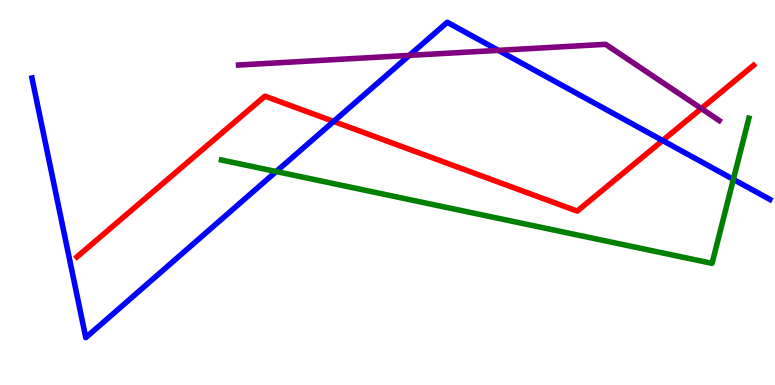[{'lines': ['blue', 'red'], 'intersections': [{'x': 4.3, 'y': 6.85}, {'x': 8.55, 'y': 6.35}]}, {'lines': ['green', 'red'], 'intersections': []}, {'lines': ['purple', 'red'], 'intersections': [{'x': 9.05, 'y': 7.18}]}, {'lines': ['blue', 'green'], 'intersections': [{'x': 3.56, 'y': 5.54}, {'x': 9.46, 'y': 5.34}]}, {'lines': ['blue', 'purple'], 'intersections': [{'x': 5.28, 'y': 8.56}, {'x': 6.43, 'y': 8.69}]}, {'lines': ['green', 'purple'], 'intersections': []}]